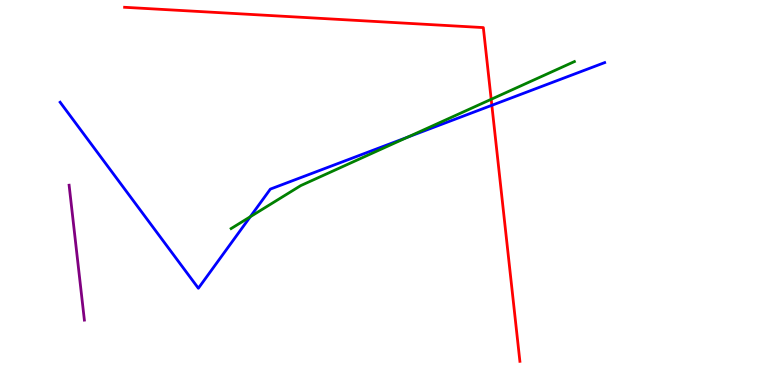[{'lines': ['blue', 'red'], 'intersections': [{'x': 6.35, 'y': 7.26}]}, {'lines': ['green', 'red'], 'intersections': [{'x': 6.34, 'y': 7.42}]}, {'lines': ['purple', 'red'], 'intersections': []}, {'lines': ['blue', 'green'], 'intersections': [{'x': 3.23, 'y': 4.37}, {'x': 5.26, 'y': 6.44}]}, {'lines': ['blue', 'purple'], 'intersections': []}, {'lines': ['green', 'purple'], 'intersections': []}]